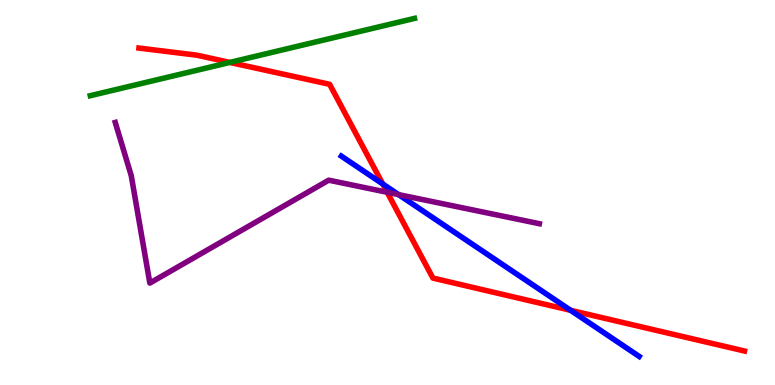[{'lines': ['blue', 'red'], 'intersections': [{'x': 4.94, 'y': 5.22}, {'x': 7.36, 'y': 1.94}]}, {'lines': ['green', 'red'], 'intersections': [{'x': 2.97, 'y': 8.38}]}, {'lines': ['purple', 'red'], 'intersections': [{'x': 5.0, 'y': 5.01}]}, {'lines': ['blue', 'green'], 'intersections': []}, {'lines': ['blue', 'purple'], 'intersections': [{'x': 5.14, 'y': 4.94}]}, {'lines': ['green', 'purple'], 'intersections': []}]